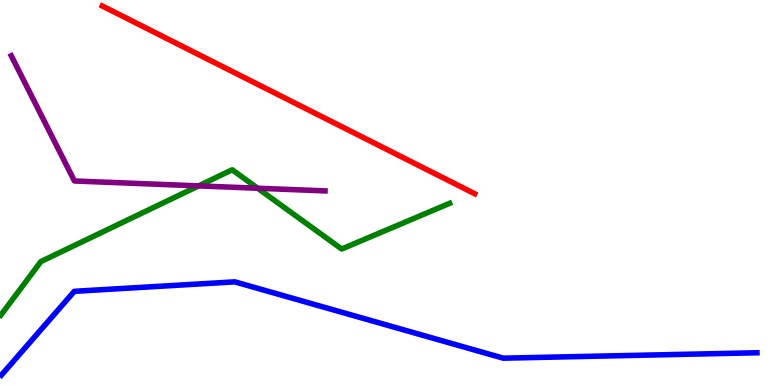[{'lines': ['blue', 'red'], 'intersections': []}, {'lines': ['green', 'red'], 'intersections': []}, {'lines': ['purple', 'red'], 'intersections': []}, {'lines': ['blue', 'green'], 'intersections': []}, {'lines': ['blue', 'purple'], 'intersections': []}, {'lines': ['green', 'purple'], 'intersections': [{'x': 2.56, 'y': 5.17}, {'x': 3.32, 'y': 5.11}]}]